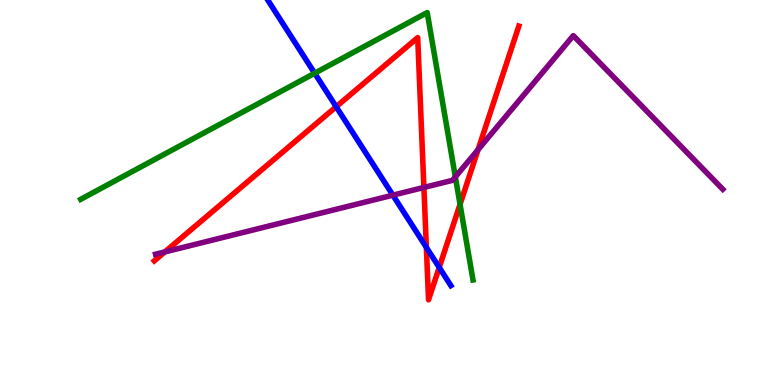[{'lines': ['blue', 'red'], 'intersections': [{'x': 4.34, 'y': 7.23}, {'x': 5.5, 'y': 3.57}, {'x': 5.67, 'y': 3.05}]}, {'lines': ['green', 'red'], 'intersections': [{'x': 5.94, 'y': 4.69}]}, {'lines': ['purple', 'red'], 'intersections': [{'x': 2.13, 'y': 3.46}, {'x': 5.47, 'y': 5.13}, {'x': 6.17, 'y': 6.11}]}, {'lines': ['blue', 'green'], 'intersections': [{'x': 4.06, 'y': 8.1}]}, {'lines': ['blue', 'purple'], 'intersections': [{'x': 5.07, 'y': 4.93}]}, {'lines': ['green', 'purple'], 'intersections': [{'x': 5.88, 'y': 5.41}]}]